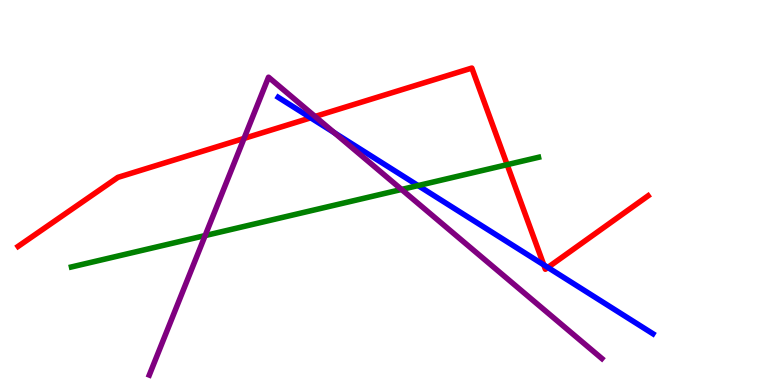[{'lines': ['blue', 'red'], 'intersections': [{'x': 4.01, 'y': 6.94}, {'x': 7.02, 'y': 3.12}, {'x': 7.07, 'y': 3.05}]}, {'lines': ['green', 'red'], 'intersections': [{'x': 6.54, 'y': 5.72}]}, {'lines': ['purple', 'red'], 'intersections': [{'x': 3.15, 'y': 6.4}, {'x': 4.07, 'y': 6.97}]}, {'lines': ['blue', 'green'], 'intersections': [{'x': 5.39, 'y': 5.18}]}, {'lines': ['blue', 'purple'], 'intersections': [{'x': 4.31, 'y': 6.55}]}, {'lines': ['green', 'purple'], 'intersections': [{'x': 2.65, 'y': 3.88}, {'x': 5.18, 'y': 5.08}]}]